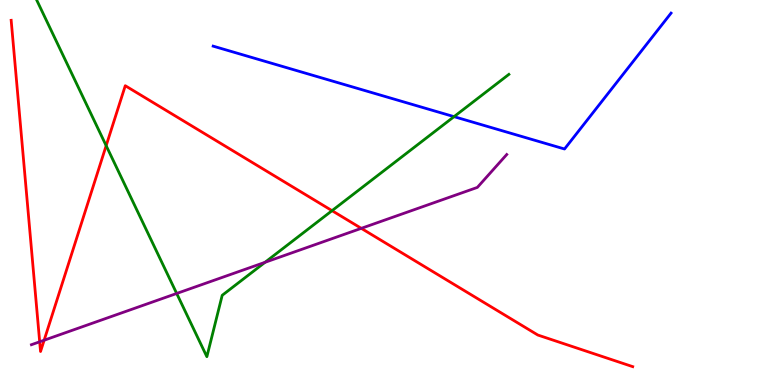[{'lines': ['blue', 'red'], 'intersections': []}, {'lines': ['green', 'red'], 'intersections': [{'x': 1.37, 'y': 6.22}, {'x': 4.28, 'y': 4.53}]}, {'lines': ['purple', 'red'], 'intersections': [{'x': 0.512, 'y': 1.12}, {'x': 0.57, 'y': 1.16}, {'x': 4.66, 'y': 4.07}]}, {'lines': ['blue', 'green'], 'intersections': [{'x': 5.86, 'y': 6.97}]}, {'lines': ['blue', 'purple'], 'intersections': []}, {'lines': ['green', 'purple'], 'intersections': [{'x': 2.28, 'y': 2.38}, {'x': 3.42, 'y': 3.19}]}]